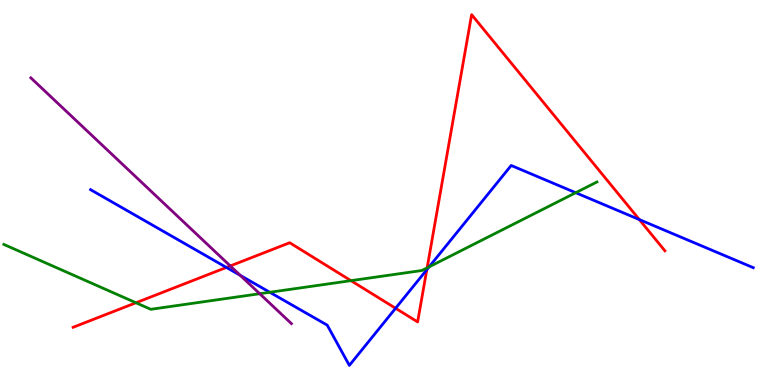[{'lines': ['blue', 'red'], 'intersections': [{'x': 2.92, 'y': 3.05}, {'x': 5.1, 'y': 1.99}, {'x': 5.51, 'y': 2.99}, {'x': 8.25, 'y': 4.3}]}, {'lines': ['green', 'red'], 'intersections': [{'x': 1.75, 'y': 2.14}, {'x': 4.53, 'y': 2.71}, {'x': 5.51, 'y': 3.04}]}, {'lines': ['purple', 'red'], 'intersections': [{'x': 2.97, 'y': 3.09}]}, {'lines': ['blue', 'green'], 'intersections': [{'x': 3.48, 'y': 2.41}, {'x': 5.54, 'y': 3.07}, {'x': 7.43, 'y': 4.99}]}, {'lines': ['blue', 'purple'], 'intersections': [{'x': 3.1, 'y': 2.85}]}, {'lines': ['green', 'purple'], 'intersections': [{'x': 3.35, 'y': 2.37}]}]